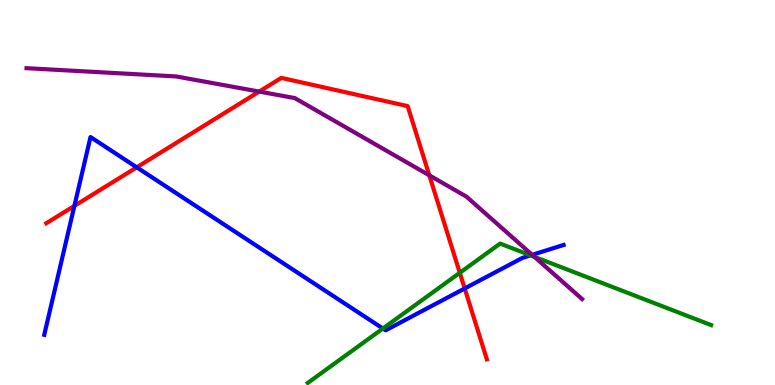[{'lines': ['blue', 'red'], 'intersections': [{'x': 0.96, 'y': 4.65}, {'x': 1.76, 'y': 5.65}, {'x': 6.0, 'y': 2.51}]}, {'lines': ['green', 'red'], 'intersections': [{'x': 5.93, 'y': 2.91}]}, {'lines': ['purple', 'red'], 'intersections': [{'x': 3.34, 'y': 7.62}, {'x': 5.54, 'y': 5.45}]}, {'lines': ['blue', 'green'], 'intersections': [{'x': 4.94, 'y': 1.47}, {'x': 6.85, 'y': 3.37}]}, {'lines': ['blue', 'purple'], 'intersections': [{'x': 6.87, 'y': 3.38}]}, {'lines': ['green', 'purple'], 'intersections': [{'x': 6.9, 'y': 3.33}]}]